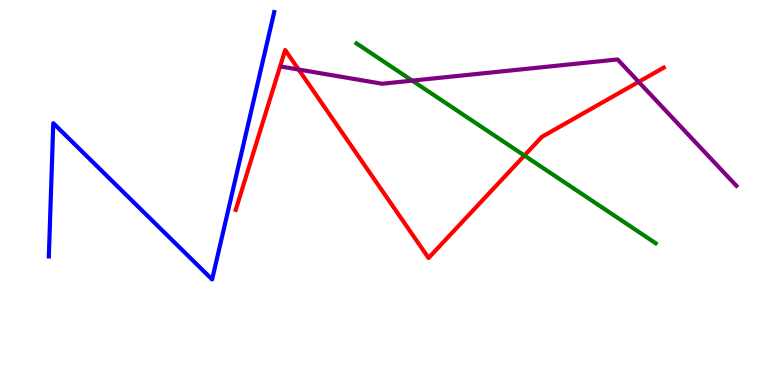[{'lines': ['blue', 'red'], 'intersections': []}, {'lines': ['green', 'red'], 'intersections': [{'x': 6.77, 'y': 5.96}]}, {'lines': ['purple', 'red'], 'intersections': [{'x': 3.85, 'y': 8.19}, {'x': 8.24, 'y': 7.87}]}, {'lines': ['blue', 'green'], 'intersections': []}, {'lines': ['blue', 'purple'], 'intersections': []}, {'lines': ['green', 'purple'], 'intersections': [{'x': 5.32, 'y': 7.91}]}]